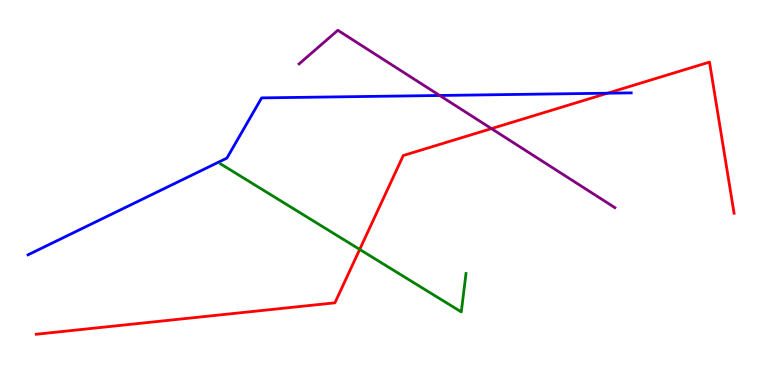[{'lines': ['blue', 'red'], 'intersections': [{'x': 7.84, 'y': 7.58}]}, {'lines': ['green', 'red'], 'intersections': [{'x': 4.64, 'y': 3.52}]}, {'lines': ['purple', 'red'], 'intersections': [{'x': 6.34, 'y': 6.66}]}, {'lines': ['blue', 'green'], 'intersections': []}, {'lines': ['blue', 'purple'], 'intersections': [{'x': 5.67, 'y': 7.52}]}, {'lines': ['green', 'purple'], 'intersections': []}]